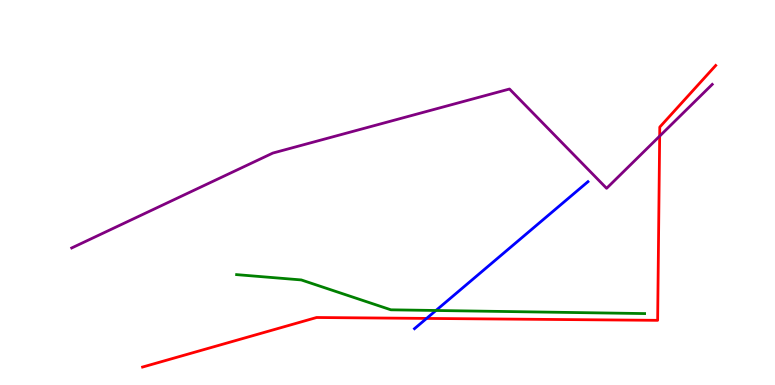[{'lines': ['blue', 'red'], 'intersections': [{'x': 5.5, 'y': 1.73}]}, {'lines': ['green', 'red'], 'intersections': []}, {'lines': ['purple', 'red'], 'intersections': [{'x': 8.51, 'y': 6.46}]}, {'lines': ['blue', 'green'], 'intersections': [{'x': 5.63, 'y': 1.94}]}, {'lines': ['blue', 'purple'], 'intersections': []}, {'lines': ['green', 'purple'], 'intersections': []}]